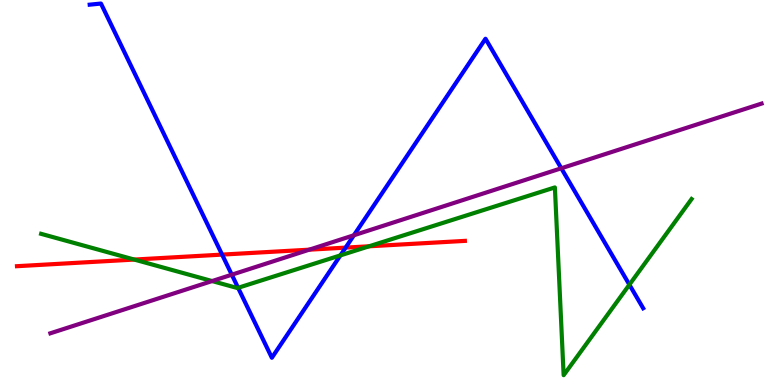[{'lines': ['blue', 'red'], 'intersections': [{'x': 2.87, 'y': 3.39}, {'x': 4.46, 'y': 3.57}]}, {'lines': ['green', 'red'], 'intersections': [{'x': 1.73, 'y': 3.26}, {'x': 4.76, 'y': 3.6}]}, {'lines': ['purple', 'red'], 'intersections': [{'x': 3.99, 'y': 3.52}]}, {'lines': ['blue', 'green'], 'intersections': [{'x': 3.07, 'y': 2.52}, {'x': 4.39, 'y': 3.37}, {'x': 8.12, 'y': 2.61}]}, {'lines': ['blue', 'purple'], 'intersections': [{'x': 2.99, 'y': 2.86}, {'x': 4.57, 'y': 3.89}, {'x': 7.24, 'y': 5.63}]}, {'lines': ['green', 'purple'], 'intersections': [{'x': 2.74, 'y': 2.7}]}]